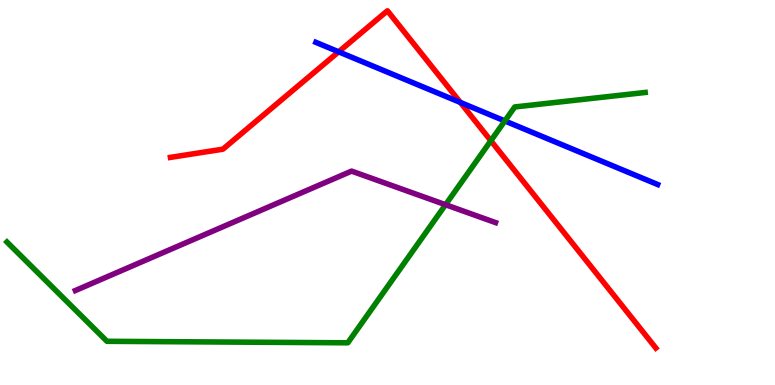[{'lines': ['blue', 'red'], 'intersections': [{'x': 4.37, 'y': 8.65}, {'x': 5.94, 'y': 7.34}]}, {'lines': ['green', 'red'], 'intersections': [{'x': 6.33, 'y': 6.34}]}, {'lines': ['purple', 'red'], 'intersections': []}, {'lines': ['blue', 'green'], 'intersections': [{'x': 6.51, 'y': 6.86}]}, {'lines': ['blue', 'purple'], 'intersections': []}, {'lines': ['green', 'purple'], 'intersections': [{'x': 5.75, 'y': 4.68}]}]